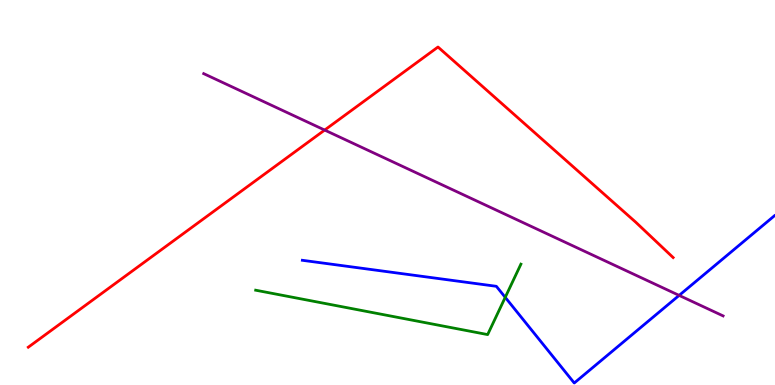[{'lines': ['blue', 'red'], 'intersections': []}, {'lines': ['green', 'red'], 'intersections': []}, {'lines': ['purple', 'red'], 'intersections': [{'x': 4.19, 'y': 6.62}]}, {'lines': ['blue', 'green'], 'intersections': [{'x': 6.52, 'y': 2.28}]}, {'lines': ['blue', 'purple'], 'intersections': [{'x': 8.76, 'y': 2.33}]}, {'lines': ['green', 'purple'], 'intersections': []}]